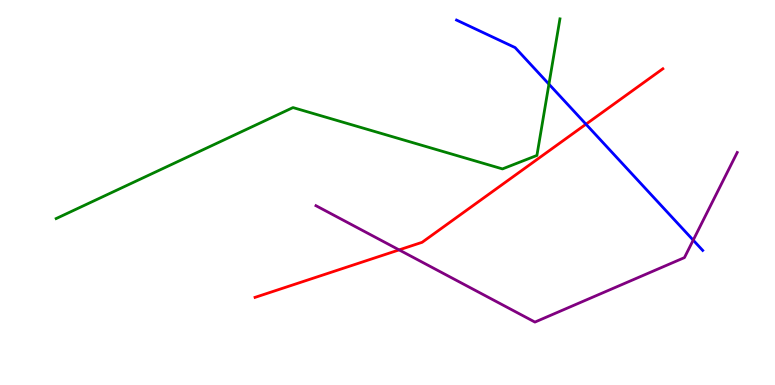[{'lines': ['blue', 'red'], 'intersections': [{'x': 7.56, 'y': 6.77}]}, {'lines': ['green', 'red'], 'intersections': []}, {'lines': ['purple', 'red'], 'intersections': [{'x': 5.15, 'y': 3.51}]}, {'lines': ['blue', 'green'], 'intersections': [{'x': 7.08, 'y': 7.81}]}, {'lines': ['blue', 'purple'], 'intersections': [{'x': 8.94, 'y': 3.76}]}, {'lines': ['green', 'purple'], 'intersections': []}]